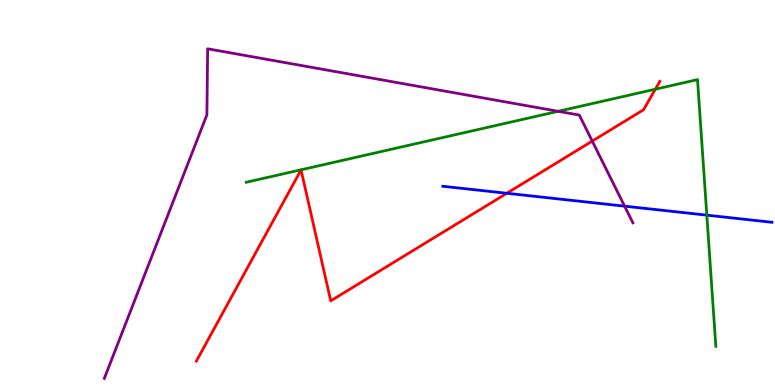[{'lines': ['blue', 'red'], 'intersections': [{'x': 6.54, 'y': 4.98}]}, {'lines': ['green', 'red'], 'intersections': [{'x': 8.46, 'y': 7.68}]}, {'lines': ['purple', 'red'], 'intersections': [{'x': 7.64, 'y': 6.34}]}, {'lines': ['blue', 'green'], 'intersections': [{'x': 9.12, 'y': 4.41}]}, {'lines': ['blue', 'purple'], 'intersections': [{'x': 8.06, 'y': 4.65}]}, {'lines': ['green', 'purple'], 'intersections': [{'x': 7.2, 'y': 7.11}]}]